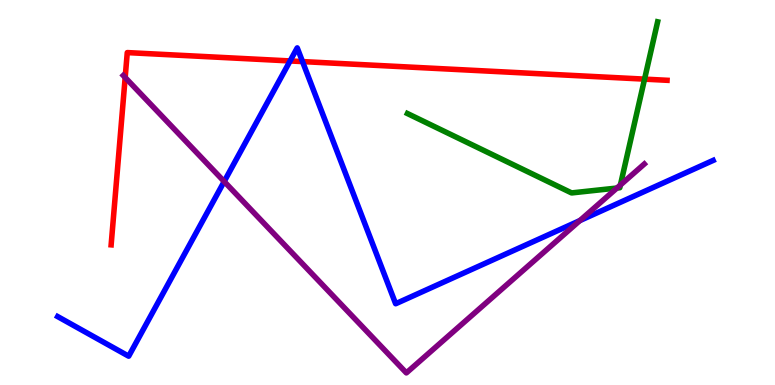[{'lines': ['blue', 'red'], 'intersections': [{'x': 3.74, 'y': 8.42}, {'x': 3.9, 'y': 8.4}]}, {'lines': ['green', 'red'], 'intersections': [{'x': 8.32, 'y': 7.94}]}, {'lines': ['purple', 'red'], 'intersections': [{'x': 1.62, 'y': 7.99}]}, {'lines': ['blue', 'green'], 'intersections': []}, {'lines': ['blue', 'purple'], 'intersections': [{'x': 2.89, 'y': 5.29}, {'x': 7.48, 'y': 4.27}]}, {'lines': ['green', 'purple'], 'intersections': [{'x': 7.96, 'y': 5.12}, {'x': 8.01, 'y': 5.19}]}]